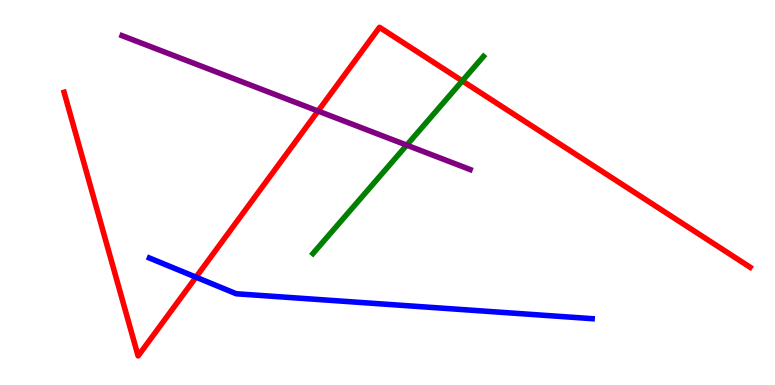[{'lines': ['blue', 'red'], 'intersections': [{'x': 2.53, 'y': 2.8}]}, {'lines': ['green', 'red'], 'intersections': [{'x': 5.97, 'y': 7.9}]}, {'lines': ['purple', 'red'], 'intersections': [{'x': 4.1, 'y': 7.12}]}, {'lines': ['blue', 'green'], 'intersections': []}, {'lines': ['blue', 'purple'], 'intersections': []}, {'lines': ['green', 'purple'], 'intersections': [{'x': 5.25, 'y': 6.23}]}]